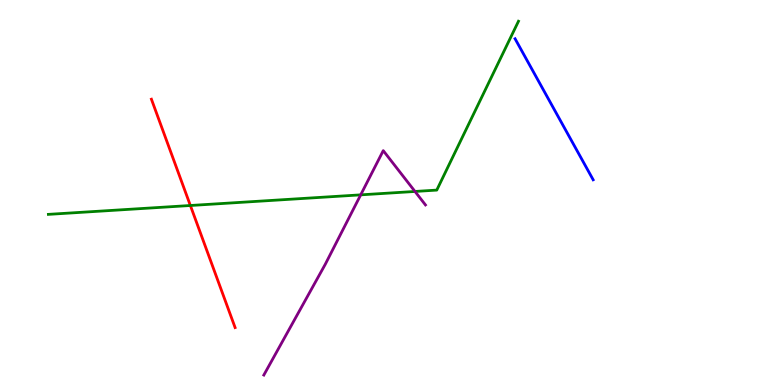[{'lines': ['blue', 'red'], 'intersections': []}, {'lines': ['green', 'red'], 'intersections': [{'x': 2.46, 'y': 4.66}]}, {'lines': ['purple', 'red'], 'intersections': []}, {'lines': ['blue', 'green'], 'intersections': []}, {'lines': ['blue', 'purple'], 'intersections': []}, {'lines': ['green', 'purple'], 'intersections': [{'x': 4.65, 'y': 4.94}, {'x': 5.35, 'y': 5.03}]}]